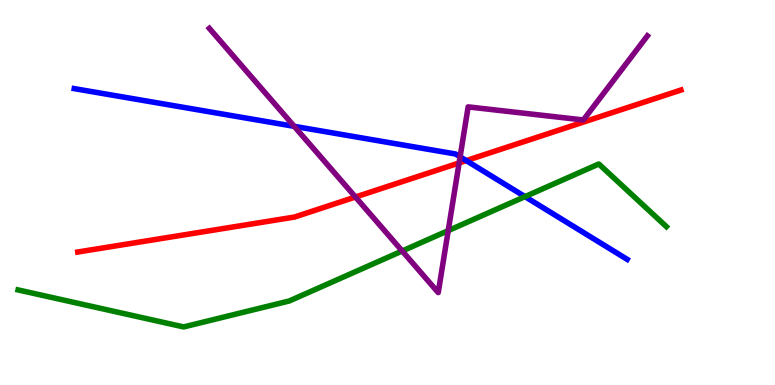[{'lines': ['blue', 'red'], 'intersections': [{'x': 6.02, 'y': 5.83}]}, {'lines': ['green', 'red'], 'intersections': []}, {'lines': ['purple', 'red'], 'intersections': [{'x': 4.59, 'y': 4.88}, {'x': 5.92, 'y': 5.77}]}, {'lines': ['blue', 'green'], 'intersections': [{'x': 6.77, 'y': 4.89}]}, {'lines': ['blue', 'purple'], 'intersections': [{'x': 3.8, 'y': 6.72}, {'x': 5.94, 'y': 5.93}]}, {'lines': ['green', 'purple'], 'intersections': [{'x': 5.19, 'y': 3.48}, {'x': 5.78, 'y': 4.01}]}]